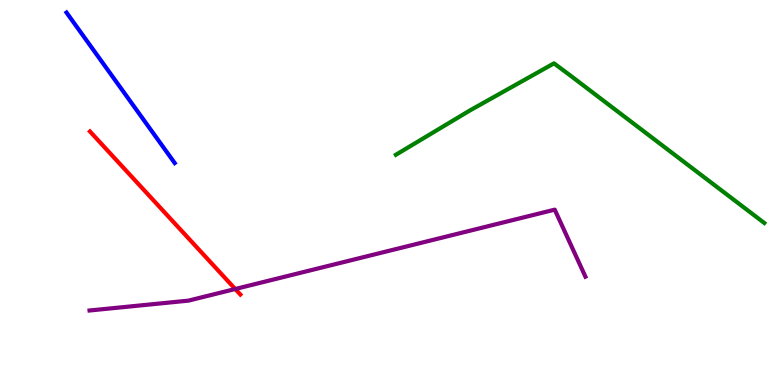[{'lines': ['blue', 'red'], 'intersections': []}, {'lines': ['green', 'red'], 'intersections': []}, {'lines': ['purple', 'red'], 'intersections': [{'x': 3.04, 'y': 2.49}]}, {'lines': ['blue', 'green'], 'intersections': []}, {'lines': ['blue', 'purple'], 'intersections': []}, {'lines': ['green', 'purple'], 'intersections': []}]